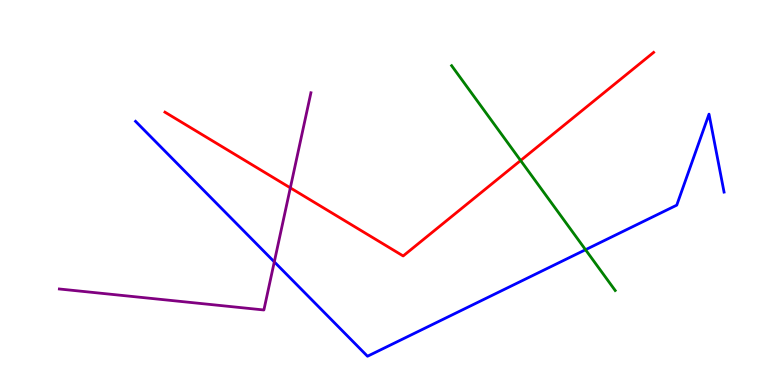[{'lines': ['blue', 'red'], 'intersections': []}, {'lines': ['green', 'red'], 'intersections': [{'x': 6.72, 'y': 5.83}]}, {'lines': ['purple', 'red'], 'intersections': [{'x': 3.75, 'y': 5.12}]}, {'lines': ['blue', 'green'], 'intersections': [{'x': 7.56, 'y': 3.51}]}, {'lines': ['blue', 'purple'], 'intersections': [{'x': 3.54, 'y': 3.2}]}, {'lines': ['green', 'purple'], 'intersections': []}]